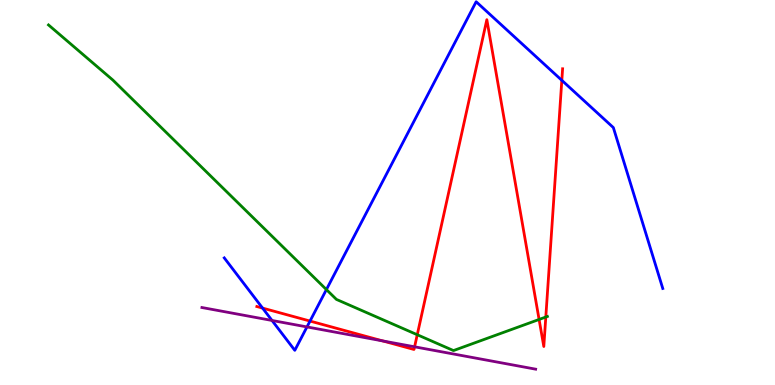[{'lines': ['blue', 'red'], 'intersections': [{'x': 3.39, 'y': 2.0}, {'x': 4.0, 'y': 1.66}, {'x': 7.25, 'y': 7.91}]}, {'lines': ['green', 'red'], 'intersections': [{'x': 5.38, 'y': 1.31}, {'x': 6.96, 'y': 1.7}, {'x': 7.04, 'y': 1.77}]}, {'lines': ['purple', 'red'], 'intersections': [{'x': 4.94, 'y': 1.15}, {'x': 5.35, 'y': 0.992}]}, {'lines': ['blue', 'green'], 'intersections': [{'x': 4.21, 'y': 2.48}]}, {'lines': ['blue', 'purple'], 'intersections': [{'x': 3.51, 'y': 1.68}, {'x': 3.96, 'y': 1.51}]}, {'lines': ['green', 'purple'], 'intersections': []}]